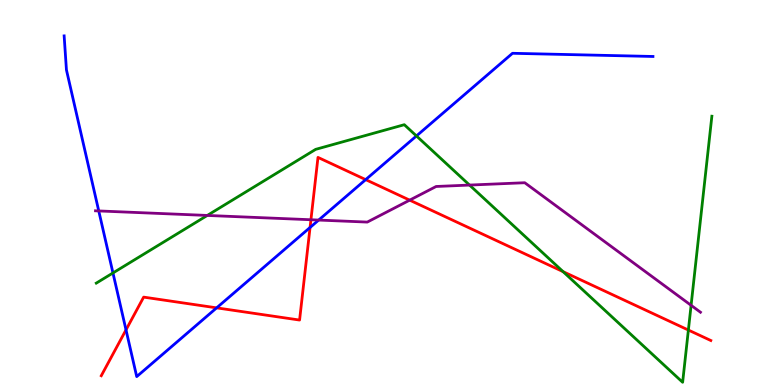[{'lines': ['blue', 'red'], 'intersections': [{'x': 1.63, 'y': 1.43}, {'x': 2.8, 'y': 2.0}, {'x': 4.0, 'y': 4.09}, {'x': 4.72, 'y': 5.33}]}, {'lines': ['green', 'red'], 'intersections': [{'x': 7.27, 'y': 2.94}, {'x': 8.88, 'y': 1.43}]}, {'lines': ['purple', 'red'], 'intersections': [{'x': 4.01, 'y': 4.29}, {'x': 5.29, 'y': 4.8}]}, {'lines': ['blue', 'green'], 'intersections': [{'x': 1.46, 'y': 2.91}, {'x': 5.37, 'y': 6.47}]}, {'lines': ['blue', 'purple'], 'intersections': [{'x': 1.27, 'y': 4.52}, {'x': 4.11, 'y': 4.28}]}, {'lines': ['green', 'purple'], 'intersections': [{'x': 2.67, 'y': 4.4}, {'x': 6.06, 'y': 5.19}, {'x': 8.92, 'y': 2.07}]}]